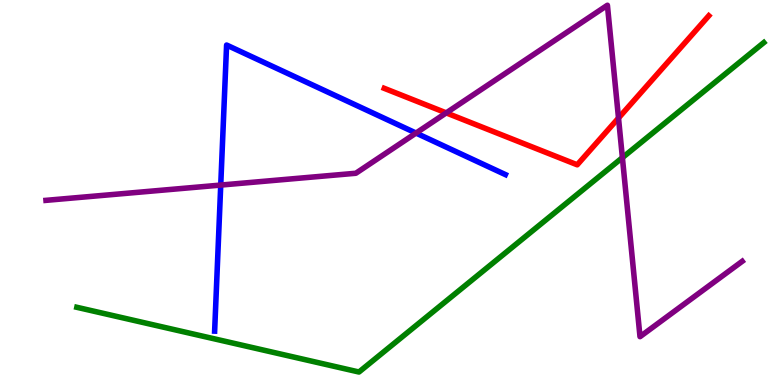[{'lines': ['blue', 'red'], 'intersections': []}, {'lines': ['green', 'red'], 'intersections': []}, {'lines': ['purple', 'red'], 'intersections': [{'x': 5.76, 'y': 7.07}, {'x': 7.98, 'y': 6.93}]}, {'lines': ['blue', 'green'], 'intersections': []}, {'lines': ['blue', 'purple'], 'intersections': [{'x': 2.85, 'y': 5.19}, {'x': 5.37, 'y': 6.54}]}, {'lines': ['green', 'purple'], 'intersections': [{'x': 8.03, 'y': 5.91}]}]